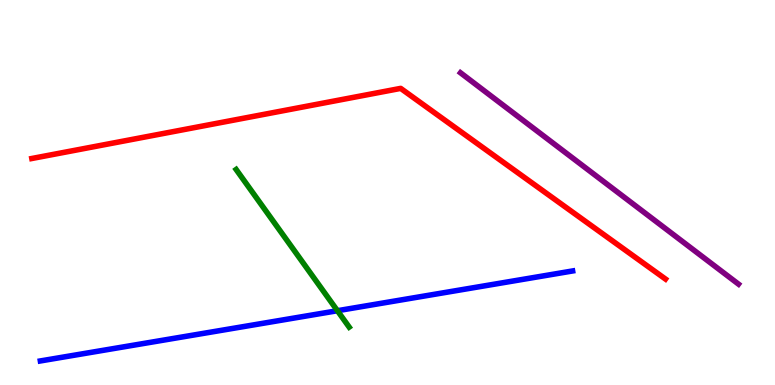[{'lines': ['blue', 'red'], 'intersections': []}, {'lines': ['green', 'red'], 'intersections': []}, {'lines': ['purple', 'red'], 'intersections': []}, {'lines': ['blue', 'green'], 'intersections': [{'x': 4.35, 'y': 1.93}]}, {'lines': ['blue', 'purple'], 'intersections': []}, {'lines': ['green', 'purple'], 'intersections': []}]